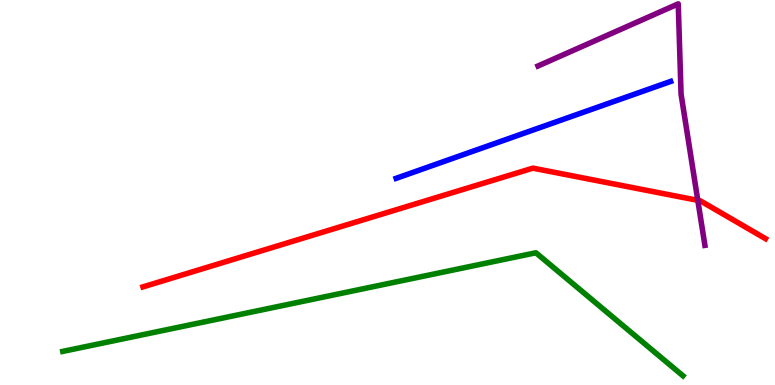[{'lines': ['blue', 'red'], 'intersections': []}, {'lines': ['green', 'red'], 'intersections': []}, {'lines': ['purple', 'red'], 'intersections': [{'x': 9.0, 'y': 4.8}]}, {'lines': ['blue', 'green'], 'intersections': []}, {'lines': ['blue', 'purple'], 'intersections': []}, {'lines': ['green', 'purple'], 'intersections': []}]